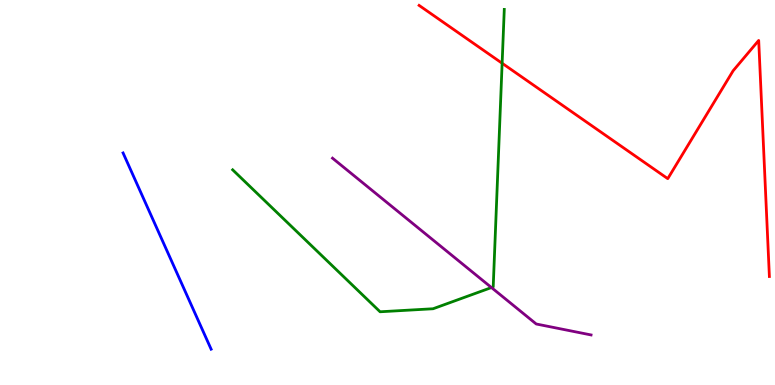[{'lines': ['blue', 'red'], 'intersections': []}, {'lines': ['green', 'red'], 'intersections': [{'x': 6.48, 'y': 8.36}]}, {'lines': ['purple', 'red'], 'intersections': []}, {'lines': ['blue', 'green'], 'intersections': []}, {'lines': ['blue', 'purple'], 'intersections': []}, {'lines': ['green', 'purple'], 'intersections': [{'x': 6.34, 'y': 2.53}]}]